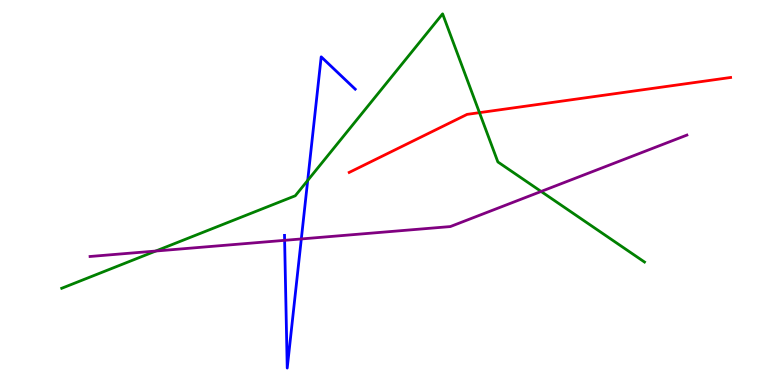[{'lines': ['blue', 'red'], 'intersections': []}, {'lines': ['green', 'red'], 'intersections': [{'x': 6.19, 'y': 7.07}]}, {'lines': ['purple', 'red'], 'intersections': []}, {'lines': ['blue', 'green'], 'intersections': [{'x': 3.97, 'y': 5.31}]}, {'lines': ['blue', 'purple'], 'intersections': [{'x': 3.67, 'y': 3.76}, {'x': 3.89, 'y': 3.79}]}, {'lines': ['green', 'purple'], 'intersections': [{'x': 2.01, 'y': 3.48}, {'x': 6.98, 'y': 5.03}]}]